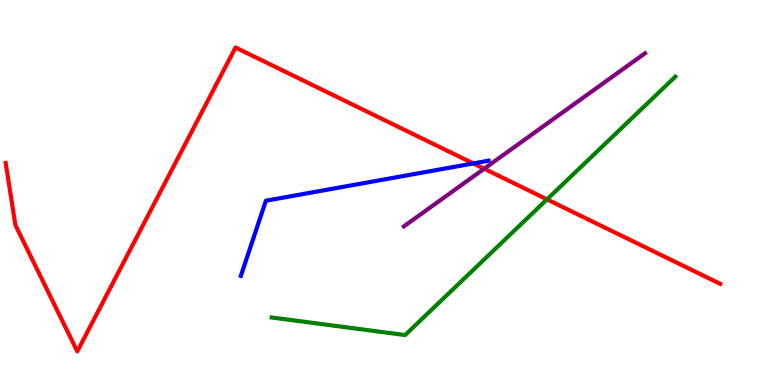[{'lines': ['blue', 'red'], 'intersections': [{'x': 6.11, 'y': 5.76}]}, {'lines': ['green', 'red'], 'intersections': [{'x': 7.06, 'y': 4.82}]}, {'lines': ['purple', 'red'], 'intersections': [{'x': 6.25, 'y': 5.62}]}, {'lines': ['blue', 'green'], 'intersections': []}, {'lines': ['blue', 'purple'], 'intersections': []}, {'lines': ['green', 'purple'], 'intersections': []}]